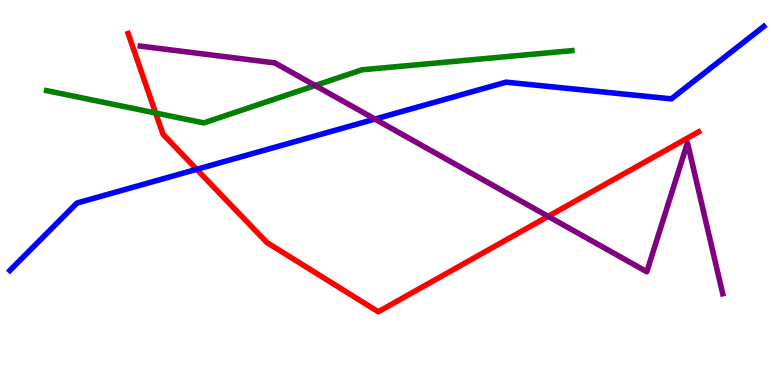[{'lines': ['blue', 'red'], 'intersections': [{'x': 2.54, 'y': 5.6}]}, {'lines': ['green', 'red'], 'intersections': [{'x': 2.01, 'y': 7.06}]}, {'lines': ['purple', 'red'], 'intersections': [{'x': 7.07, 'y': 4.38}]}, {'lines': ['blue', 'green'], 'intersections': []}, {'lines': ['blue', 'purple'], 'intersections': [{'x': 4.84, 'y': 6.91}]}, {'lines': ['green', 'purple'], 'intersections': [{'x': 4.07, 'y': 7.78}]}]